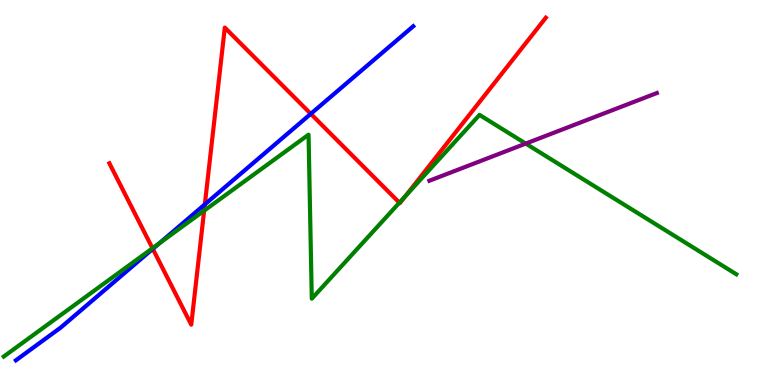[{'lines': ['blue', 'red'], 'intersections': [{'x': 1.97, 'y': 3.54}, {'x': 2.64, 'y': 4.69}, {'x': 4.01, 'y': 7.04}]}, {'lines': ['green', 'red'], 'intersections': [{'x': 1.97, 'y': 3.55}, {'x': 2.63, 'y': 4.53}, {'x': 5.15, 'y': 4.74}, {'x': 5.23, 'y': 4.91}]}, {'lines': ['purple', 'red'], 'intersections': []}, {'lines': ['blue', 'green'], 'intersections': [{'x': 2.06, 'y': 3.68}]}, {'lines': ['blue', 'purple'], 'intersections': []}, {'lines': ['green', 'purple'], 'intersections': [{'x': 6.78, 'y': 6.27}]}]